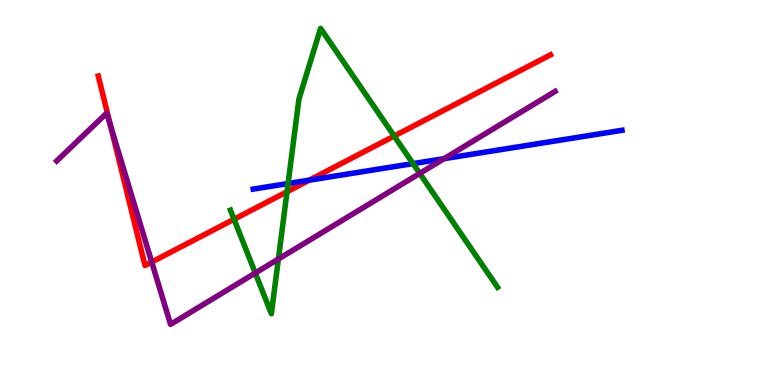[{'lines': ['blue', 'red'], 'intersections': [{'x': 3.99, 'y': 5.32}]}, {'lines': ['green', 'red'], 'intersections': [{'x': 3.02, 'y': 4.31}, {'x': 3.7, 'y': 5.02}, {'x': 5.09, 'y': 6.47}]}, {'lines': ['purple', 'red'], 'intersections': [{'x': 1.43, 'y': 6.74}, {'x': 1.96, 'y': 3.19}]}, {'lines': ['blue', 'green'], 'intersections': [{'x': 3.72, 'y': 5.23}, {'x': 5.33, 'y': 5.75}]}, {'lines': ['blue', 'purple'], 'intersections': [{'x': 5.73, 'y': 5.88}]}, {'lines': ['green', 'purple'], 'intersections': [{'x': 3.29, 'y': 2.91}, {'x': 3.59, 'y': 3.27}, {'x': 5.42, 'y': 5.5}]}]